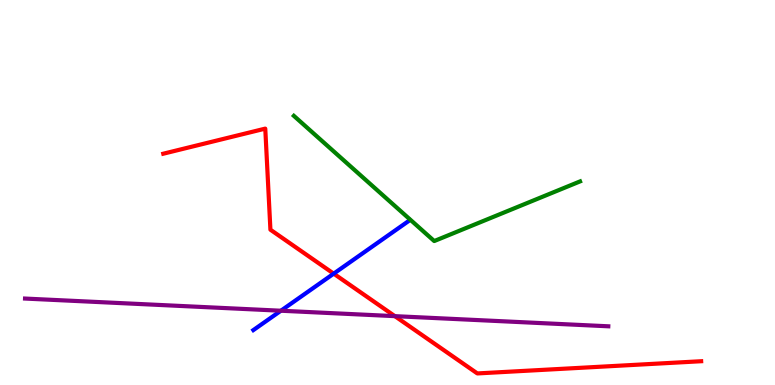[{'lines': ['blue', 'red'], 'intersections': [{'x': 4.31, 'y': 2.89}]}, {'lines': ['green', 'red'], 'intersections': []}, {'lines': ['purple', 'red'], 'intersections': [{'x': 5.1, 'y': 1.79}]}, {'lines': ['blue', 'green'], 'intersections': []}, {'lines': ['blue', 'purple'], 'intersections': [{'x': 3.62, 'y': 1.93}]}, {'lines': ['green', 'purple'], 'intersections': []}]